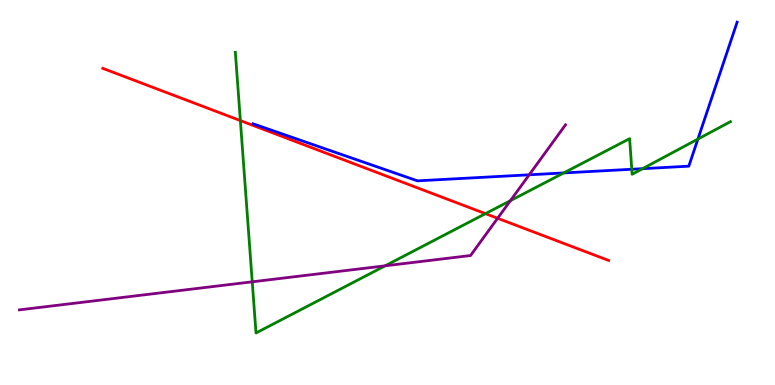[{'lines': ['blue', 'red'], 'intersections': []}, {'lines': ['green', 'red'], 'intersections': [{'x': 3.1, 'y': 6.87}, {'x': 6.26, 'y': 4.45}]}, {'lines': ['purple', 'red'], 'intersections': [{'x': 6.42, 'y': 4.33}]}, {'lines': ['blue', 'green'], 'intersections': [{'x': 7.27, 'y': 5.51}, {'x': 8.15, 'y': 5.6}, {'x': 8.29, 'y': 5.62}, {'x': 9.01, 'y': 6.39}]}, {'lines': ['blue', 'purple'], 'intersections': [{'x': 6.83, 'y': 5.46}]}, {'lines': ['green', 'purple'], 'intersections': [{'x': 3.25, 'y': 2.68}, {'x': 4.97, 'y': 3.1}, {'x': 6.59, 'y': 4.79}]}]